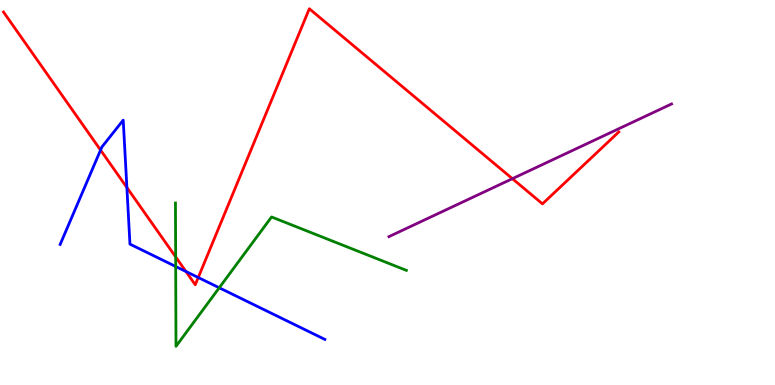[{'lines': ['blue', 'red'], 'intersections': [{'x': 1.3, 'y': 6.1}, {'x': 1.64, 'y': 5.13}, {'x': 2.4, 'y': 2.95}, {'x': 2.56, 'y': 2.79}]}, {'lines': ['green', 'red'], 'intersections': [{'x': 2.27, 'y': 3.33}]}, {'lines': ['purple', 'red'], 'intersections': [{'x': 6.61, 'y': 5.36}]}, {'lines': ['blue', 'green'], 'intersections': [{'x': 2.27, 'y': 3.08}, {'x': 2.83, 'y': 2.53}]}, {'lines': ['blue', 'purple'], 'intersections': []}, {'lines': ['green', 'purple'], 'intersections': []}]